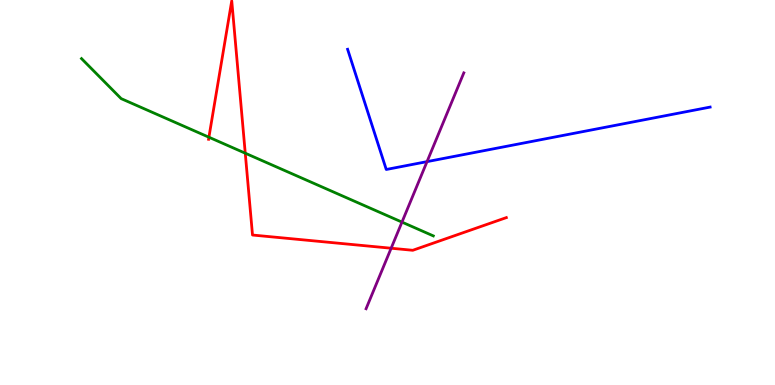[{'lines': ['blue', 'red'], 'intersections': []}, {'lines': ['green', 'red'], 'intersections': [{'x': 2.7, 'y': 6.44}, {'x': 3.16, 'y': 6.02}]}, {'lines': ['purple', 'red'], 'intersections': [{'x': 5.05, 'y': 3.55}]}, {'lines': ['blue', 'green'], 'intersections': []}, {'lines': ['blue', 'purple'], 'intersections': [{'x': 5.51, 'y': 5.8}]}, {'lines': ['green', 'purple'], 'intersections': [{'x': 5.19, 'y': 4.23}]}]